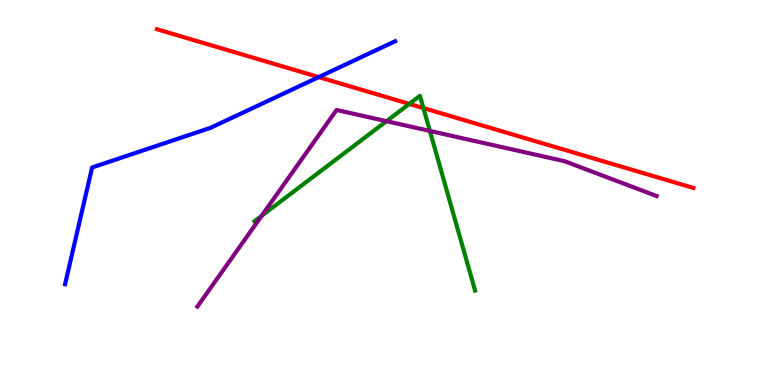[{'lines': ['blue', 'red'], 'intersections': [{'x': 4.11, 'y': 8.0}]}, {'lines': ['green', 'red'], 'intersections': [{'x': 5.28, 'y': 7.3}, {'x': 5.46, 'y': 7.19}]}, {'lines': ['purple', 'red'], 'intersections': []}, {'lines': ['blue', 'green'], 'intersections': []}, {'lines': ['blue', 'purple'], 'intersections': []}, {'lines': ['green', 'purple'], 'intersections': [{'x': 3.38, 'y': 4.39}, {'x': 4.99, 'y': 6.85}, {'x': 5.55, 'y': 6.6}]}]